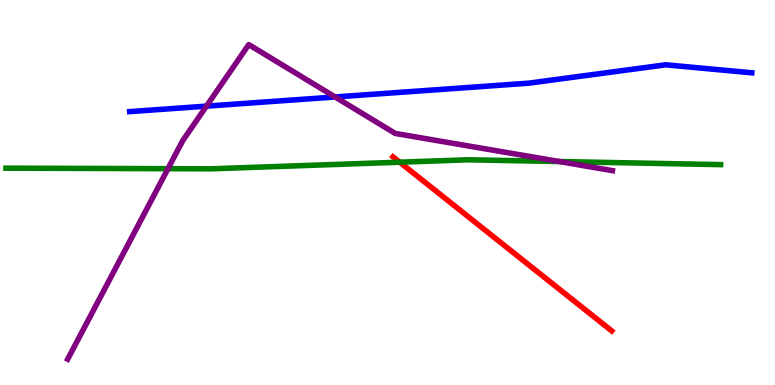[{'lines': ['blue', 'red'], 'intersections': []}, {'lines': ['green', 'red'], 'intersections': [{'x': 5.16, 'y': 5.79}]}, {'lines': ['purple', 'red'], 'intersections': []}, {'lines': ['blue', 'green'], 'intersections': []}, {'lines': ['blue', 'purple'], 'intersections': [{'x': 2.66, 'y': 7.24}, {'x': 4.32, 'y': 7.48}]}, {'lines': ['green', 'purple'], 'intersections': [{'x': 2.17, 'y': 5.62}, {'x': 7.22, 'y': 5.8}]}]